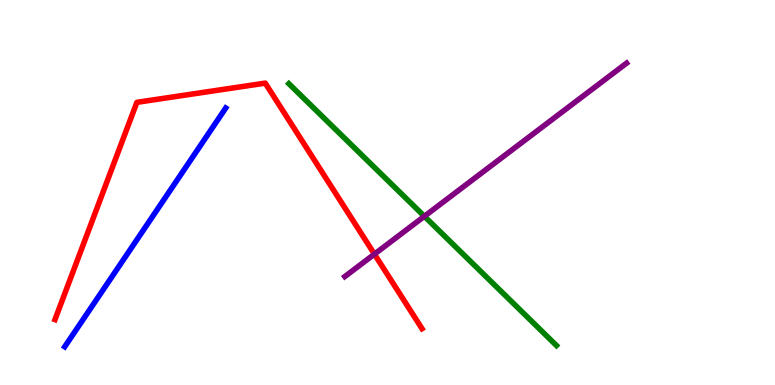[{'lines': ['blue', 'red'], 'intersections': []}, {'lines': ['green', 'red'], 'intersections': []}, {'lines': ['purple', 'red'], 'intersections': [{'x': 4.83, 'y': 3.4}]}, {'lines': ['blue', 'green'], 'intersections': []}, {'lines': ['blue', 'purple'], 'intersections': []}, {'lines': ['green', 'purple'], 'intersections': [{'x': 5.48, 'y': 4.38}]}]